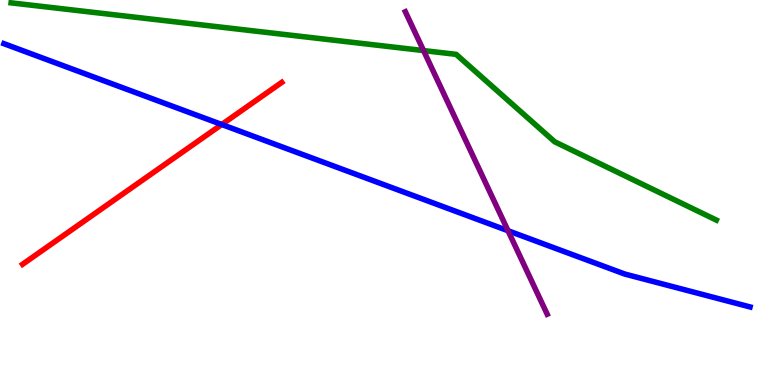[{'lines': ['blue', 'red'], 'intersections': [{'x': 2.86, 'y': 6.77}]}, {'lines': ['green', 'red'], 'intersections': []}, {'lines': ['purple', 'red'], 'intersections': []}, {'lines': ['blue', 'green'], 'intersections': []}, {'lines': ['blue', 'purple'], 'intersections': [{'x': 6.56, 'y': 4.01}]}, {'lines': ['green', 'purple'], 'intersections': [{'x': 5.47, 'y': 8.69}]}]